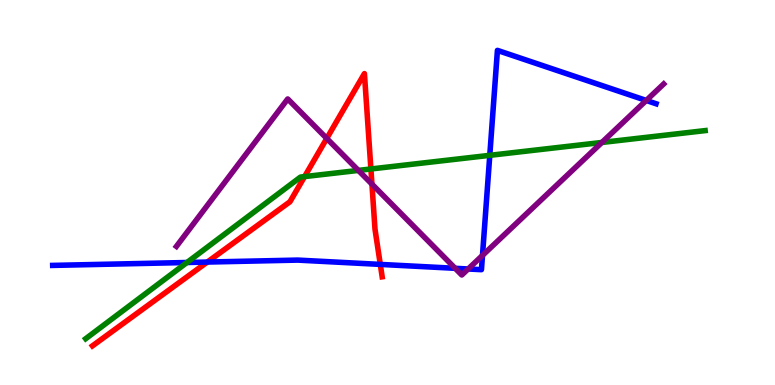[{'lines': ['blue', 'red'], 'intersections': [{'x': 2.68, 'y': 3.19}, {'x': 4.91, 'y': 3.13}]}, {'lines': ['green', 'red'], 'intersections': [{'x': 3.93, 'y': 5.41}, {'x': 4.79, 'y': 5.61}]}, {'lines': ['purple', 'red'], 'intersections': [{'x': 4.22, 'y': 6.4}, {'x': 4.8, 'y': 5.22}]}, {'lines': ['blue', 'green'], 'intersections': [{'x': 2.41, 'y': 3.18}, {'x': 6.32, 'y': 5.97}]}, {'lines': ['blue', 'purple'], 'intersections': [{'x': 5.87, 'y': 3.03}, {'x': 6.04, 'y': 3.01}, {'x': 6.23, 'y': 3.37}, {'x': 8.34, 'y': 7.39}]}, {'lines': ['green', 'purple'], 'intersections': [{'x': 4.62, 'y': 5.57}, {'x': 7.77, 'y': 6.3}]}]